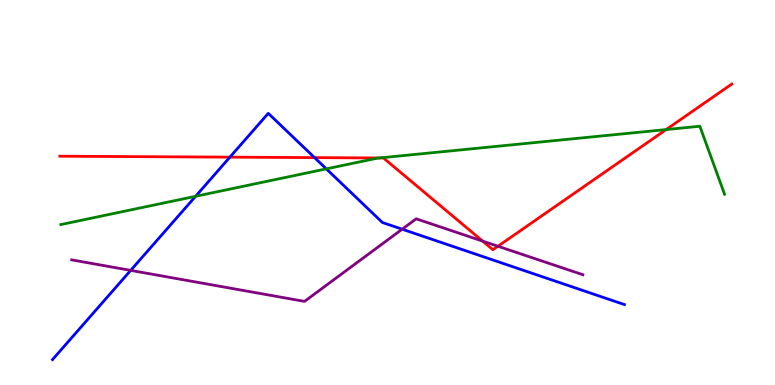[{'lines': ['blue', 'red'], 'intersections': [{'x': 2.97, 'y': 5.92}, {'x': 4.06, 'y': 5.91}]}, {'lines': ['green', 'red'], 'intersections': [{'x': 4.89, 'y': 5.9}, {'x': 8.6, 'y': 6.63}]}, {'lines': ['purple', 'red'], 'intersections': [{'x': 6.23, 'y': 3.74}, {'x': 6.43, 'y': 3.6}]}, {'lines': ['blue', 'green'], 'intersections': [{'x': 2.52, 'y': 4.9}, {'x': 4.21, 'y': 5.61}]}, {'lines': ['blue', 'purple'], 'intersections': [{'x': 1.69, 'y': 2.98}, {'x': 5.19, 'y': 4.05}]}, {'lines': ['green', 'purple'], 'intersections': []}]